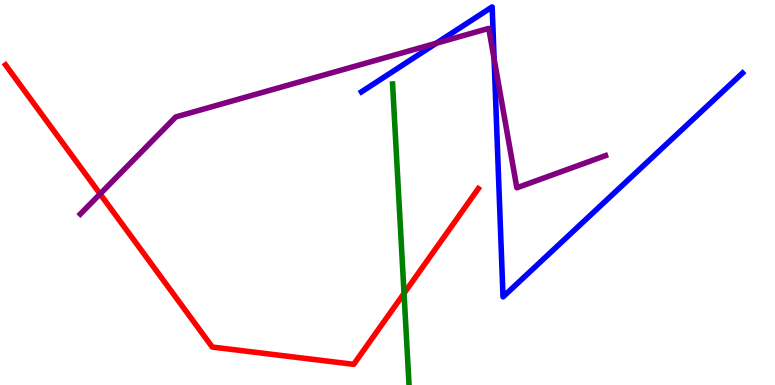[{'lines': ['blue', 'red'], 'intersections': []}, {'lines': ['green', 'red'], 'intersections': [{'x': 5.21, 'y': 2.38}]}, {'lines': ['purple', 'red'], 'intersections': [{'x': 1.29, 'y': 4.96}]}, {'lines': ['blue', 'green'], 'intersections': []}, {'lines': ['blue', 'purple'], 'intersections': [{'x': 5.63, 'y': 8.88}, {'x': 6.38, 'y': 8.47}]}, {'lines': ['green', 'purple'], 'intersections': []}]